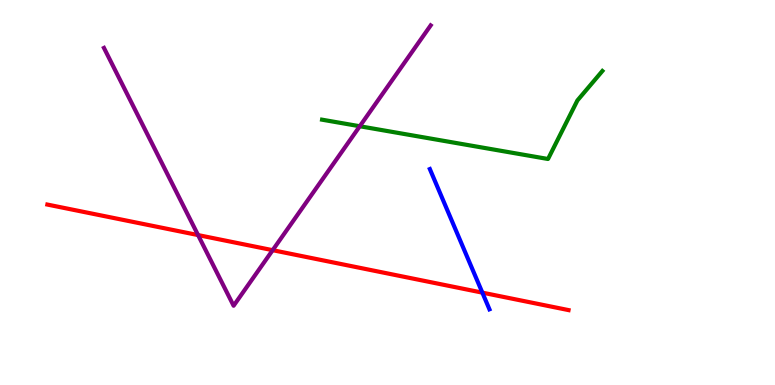[{'lines': ['blue', 'red'], 'intersections': [{'x': 6.22, 'y': 2.4}]}, {'lines': ['green', 'red'], 'intersections': []}, {'lines': ['purple', 'red'], 'intersections': [{'x': 2.56, 'y': 3.89}, {'x': 3.52, 'y': 3.5}]}, {'lines': ['blue', 'green'], 'intersections': []}, {'lines': ['blue', 'purple'], 'intersections': []}, {'lines': ['green', 'purple'], 'intersections': [{'x': 4.64, 'y': 6.72}]}]